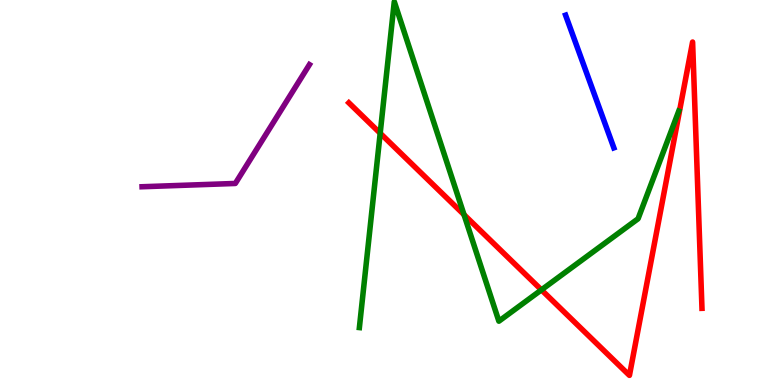[{'lines': ['blue', 'red'], 'intersections': []}, {'lines': ['green', 'red'], 'intersections': [{'x': 4.91, 'y': 6.54}, {'x': 5.99, 'y': 4.42}, {'x': 6.99, 'y': 2.47}]}, {'lines': ['purple', 'red'], 'intersections': []}, {'lines': ['blue', 'green'], 'intersections': []}, {'lines': ['blue', 'purple'], 'intersections': []}, {'lines': ['green', 'purple'], 'intersections': []}]